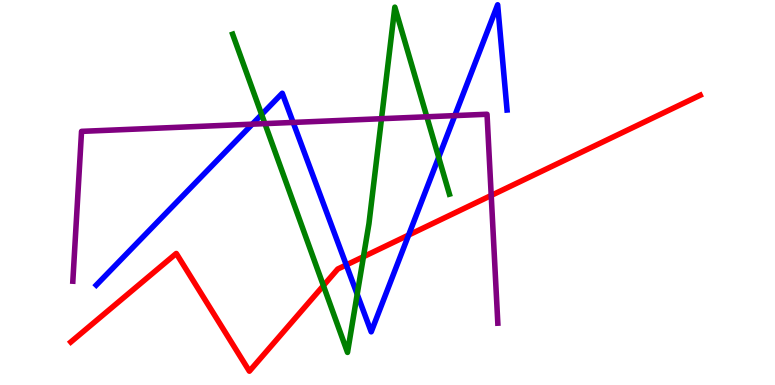[{'lines': ['blue', 'red'], 'intersections': [{'x': 4.47, 'y': 3.12}, {'x': 5.27, 'y': 3.89}]}, {'lines': ['green', 'red'], 'intersections': [{'x': 4.17, 'y': 2.58}, {'x': 4.69, 'y': 3.33}]}, {'lines': ['purple', 'red'], 'intersections': [{'x': 6.34, 'y': 4.92}]}, {'lines': ['blue', 'green'], 'intersections': [{'x': 3.38, 'y': 7.03}, {'x': 4.61, 'y': 2.36}, {'x': 5.66, 'y': 5.91}]}, {'lines': ['blue', 'purple'], 'intersections': [{'x': 3.26, 'y': 6.77}, {'x': 3.78, 'y': 6.82}, {'x': 5.87, 'y': 7.0}]}, {'lines': ['green', 'purple'], 'intersections': [{'x': 3.42, 'y': 6.79}, {'x': 4.92, 'y': 6.92}, {'x': 5.51, 'y': 6.97}]}]